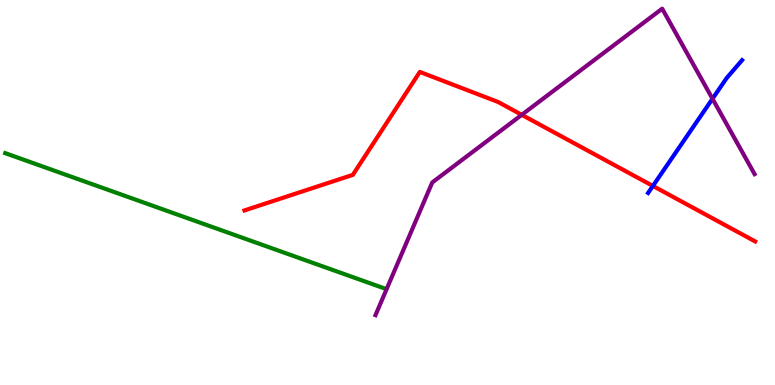[{'lines': ['blue', 'red'], 'intersections': [{'x': 8.42, 'y': 5.17}]}, {'lines': ['green', 'red'], 'intersections': []}, {'lines': ['purple', 'red'], 'intersections': [{'x': 6.73, 'y': 7.02}]}, {'lines': ['blue', 'green'], 'intersections': []}, {'lines': ['blue', 'purple'], 'intersections': [{'x': 9.19, 'y': 7.43}]}, {'lines': ['green', 'purple'], 'intersections': []}]